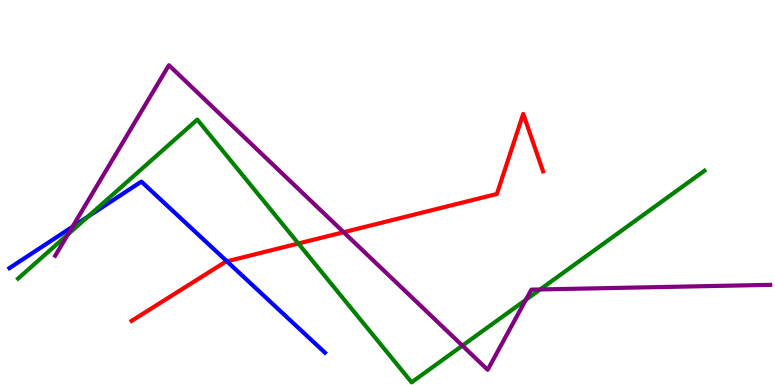[{'lines': ['blue', 'red'], 'intersections': [{'x': 2.93, 'y': 3.21}]}, {'lines': ['green', 'red'], 'intersections': [{'x': 3.85, 'y': 3.68}]}, {'lines': ['purple', 'red'], 'intersections': [{'x': 4.43, 'y': 3.97}]}, {'lines': ['blue', 'green'], 'intersections': [{'x': 1.13, 'y': 4.37}]}, {'lines': ['blue', 'purple'], 'intersections': [{'x': 0.935, 'y': 4.11}]}, {'lines': ['green', 'purple'], 'intersections': [{'x': 0.877, 'y': 3.91}, {'x': 5.97, 'y': 1.02}, {'x': 6.79, 'y': 2.21}, {'x': 6.97, 'y': 2.48}]}]